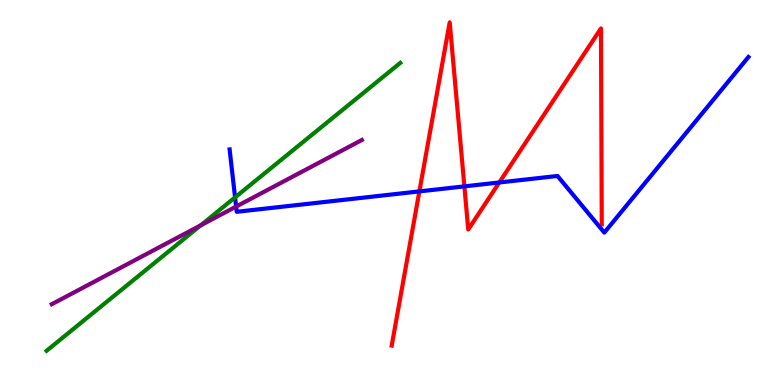[{'lines': ['blue', 'red'], 'intersections': [{'x': 5.41, 'y': 5.03}, {'x': 5.99, 'y': 5.16}, {'x': 6.44, 'y': 5.26}]}, {'lines': ['green', 'red'], 'intersections': []}, {'lines': ['purple', 'red'], 'intersections': []}, {'lines': ['blue', 'green'], 'intersections': [{'x': 3.03, 'y': 4.87}]}, {'lines': ['blue', 'purple'], 'intersections': [{'x': 3.05, 'y': 4.63}]}, {'lines': ['green', 'purple'], 'intersections': [{'x': 2.59, 'y': 4.15}]}]